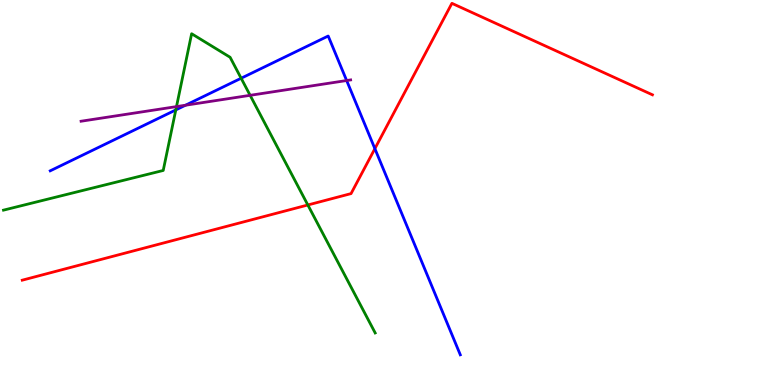[{'lines': ['blue', 'red'], 'intersections': [{'x': 4.84, 'y': 6.14}]}, {'lines': ['green', 'red'], 'intersections': [{'x': 3.97, 'y': 4.68}]}, {'lines': ['purple', 'red'], 'intersections': []}, {'lines': ['blue', 'green'], 'intersections': [{'x': 2.27, 'y': 7.14}, {'x': 3.11, 'y': 7.97}]}, {'lines': ['blue', 'purple'], 'intersections': [{'x': 2.39, 'y': 7.27}, {'x': 4.47, 'y': 7.91}]}, {'lines': ['green', 'purple'], 'intersections': [{'x': 2.28, 'y': 7.23}, {'x': 3.23, 'y': 7.52}]}]